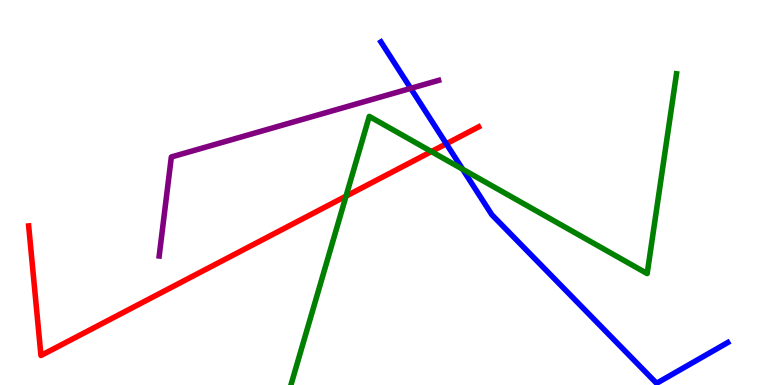[{'lines': ['blue', 'red'], 'intersections': [{'x': 5.76, 'y': 6.27}]}, {'lines': ['green', 'red'], 'intersections': [{'x': 4.46, 'y': 4.91}, {'x': 5.57, 'y': 6.06}]}, {'lines': ['purple', 'red'], 'intersections': []}, {'lines': ['blue', 'green'], 'intersections': [{'x': 5.97, 'y': 5.6}]}, {'lines': ['blue', 'purple'], 'intersections': [{'x': 5.3, 'y': 7.7}]}, {'lines': ['green', 'purple'], 'intersections': []}]